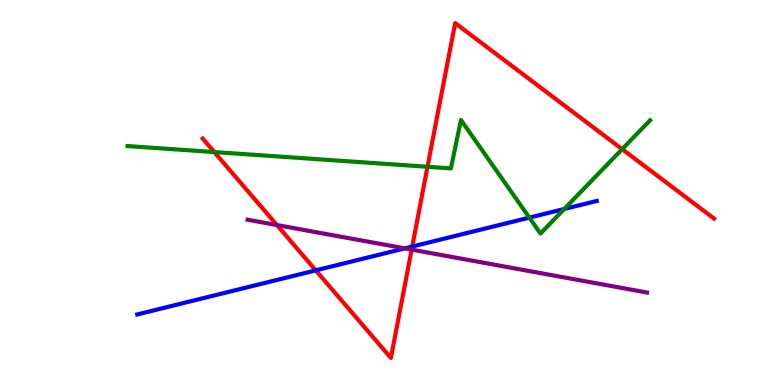[{'lines': ['blue', 'red'], 'intersections': [{'x': 4.07, 'y': 2.98}, {'x': 5.32, 'y': 3.6}]}, {'lines': ['green', 'red'], 'intersections': [{'x': 2.76, 'y': 6.05}, {'x': 5.52, 'y': 5.67}, {'x': 8.03, 'y': 6.13}]}, {'lines': ['purple', 'red'], 'intersections': [{'x': 3.57, 'y': 4.15}, {'x': 5.31, 'y': 3.52}]}, {'lines': ['blue', 'green'], 'intersections': [{'x': 6.83, 'y': 4.35}, {'x': 7.28, 'y': 4.57}]}, {'lines': ['blue', 'purple'], 'intersections': [{'x': 5.22, 'y': 3.55}]}, {'lines': ['green', 'purple'], 'intersections': []}]